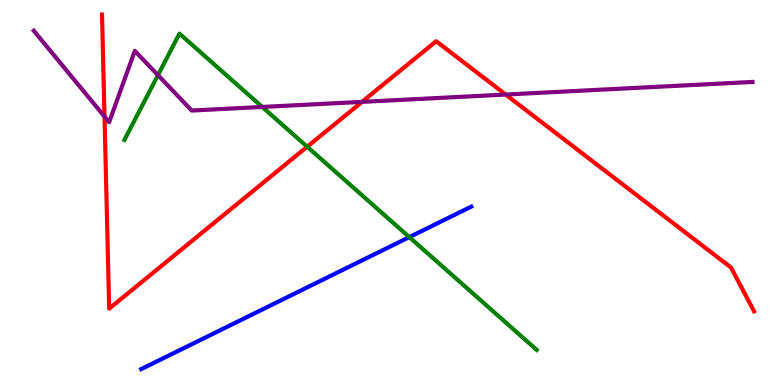[{'lines': ['blue', 'red'], 'intersections': []}, {'lines': ['green', 'red'], 'intersections': [{'x': 3.96, 'y': 6.19}]}, {'lines': ['purple', 'red'], 'intersections': [{'x': 1.35, 'y': 6.97}, {'x': 4.67, 'y': 7.35}, {'x': 6.52, 'y': 7.54}]}, {'lines': ['blue', 'green'], 'intersections': [{'x': 5.28, 'y': 3.84}]}, {'lines': ['blue', 'purple'], 'intersections': []}, {'lines': ['green', 'purple'], 'intersections': [{'x': 2.04, 'y': 8.05}, {'x': 3.38, 'y': 7.22}]}]